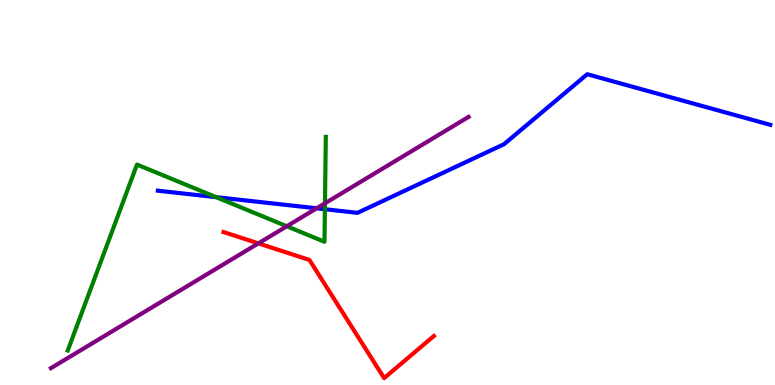[{'lines': ['blue', 'red'], 'intersections': []}, {'lines': ['green', 'red'], 'intersections': []}, {'lines': ['purple', 'red'], 'intersections': [{'x': 3.33, 'y': 3.68}]}, {'lines': ['blue', 'green'], 'intersections': [{'x': 2.79, 'y': 4.88}, {'x': 4.19, 'y': 4.57}]}, {'lines': ['blue', 'purple'], 'intersections': [{'x': 4.09, 'y': 4.59}]}, {'lines': ['green', 'purple'], 'intersections': [{'x': 3.7, 'y': 4.12}, {'x': 4.19, 'y': 4.72}]}]